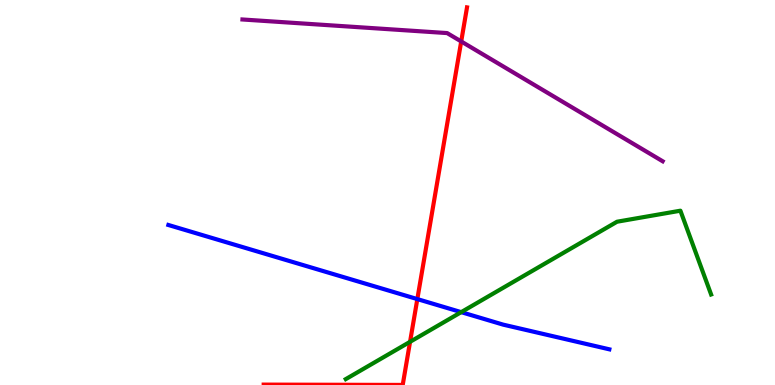[{'lines': ['blue', 'red'], 'intersections': [{'x': 5.38, 'y': 2.23}]}, {'lines': ['green', 'red'], 'intersections': [{'x': 5.29, 'y': 1.12}]}, {'lines': ['purple', 'red'], 'intersections': [{'x': 5.95, 'y': 8.92}]}, {'lines': ['blue', 'green'], 'intersections': [{'x': 5.95, 'y': 1.89}]}, {'lines': ['blue', 'purple'], 'intersections': []}, {'lines': ['green', 'purple'], 'intersections': []}]